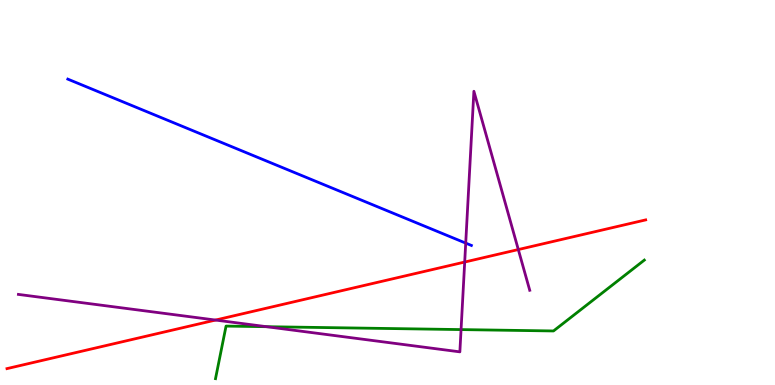[{'lines': ['blue', 'red'], 'intersections': []}, {'lines': ['green', 'red'], 'intersections': []}, {'lines': ['purple', 'red'], 'intersections': [{'x': 2.78, 'y': 1.69}, {'x': 6.0, 'y': 3.19}, {'x': 6.69, 'y': 3.52}]}, {'lines': ['blue', 'green'], 'intersections': []}, {'lines': ['blue', 'purple'], 'intersections': [{'x': 6.01, 'y': 3.69}]}, {'lines': ['green', 'purple'], 'intersections': [{'x': 3.44, 'y': 1.51}, {'x': 5.95, 'y': 1.44}]}]